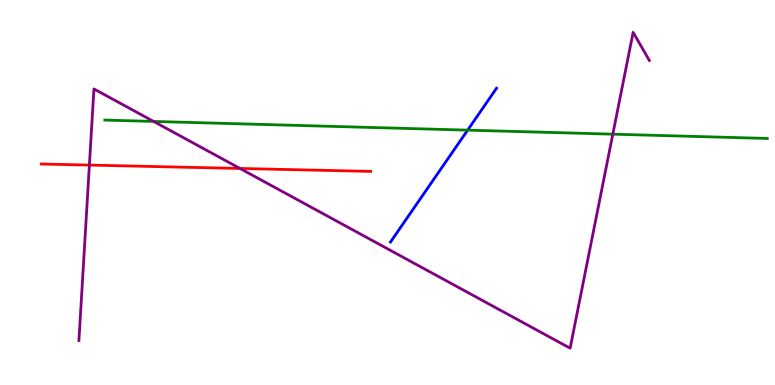[{'lines': ['blue', 'red'], 'intersections': []}, {'lines': ['green', 'red'], 'intersections': []}, {'lines': ['purple', 'red'], 'intersections': [{'x': 1.15, 'y': 5.71}, {'x': 3.1, 'y': 5.62}]}, {'lines': ['blue', 'green'], 'intersections': [{'x': 6.03, 'y': 6.62}]}, {'lines': ['blue', 'purple'], 'intersections': []}, {'lines': ['green', 'purple'], 'intersections': [{'x': 1.98, 'y': 6.85}, {'x': 7.91, 'y': 6.52}]}]